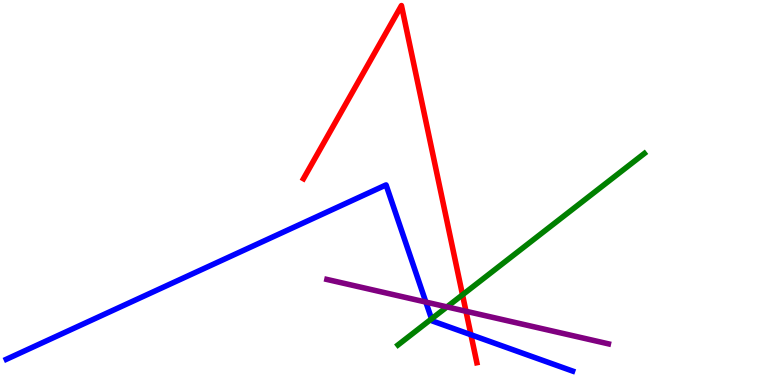[{'lines': ['blue', 'red'], 'intersections': [{'x': 6.08, 'y': 1.31}]}, {'lines': ['green', 'red'], 'intersections': [{'x': 5.97, 'y': 2.34}]}, {'lines': ['purple', 'red'], 'intersections': [{'x': 6.01, 'y': 1.92}]}, {'lines': ['blue', 'green'], 'intersections': [{'x': 5.57, 'y': 1.72}]}, {'lines': ['blue', 'purple'], 'intersections': [{'x': 5.49, 'y': 2.15}]}, {'lines': ['green', 'purple'], 'intersections': [{'x': 5.77, 'y': 2.03}]}]